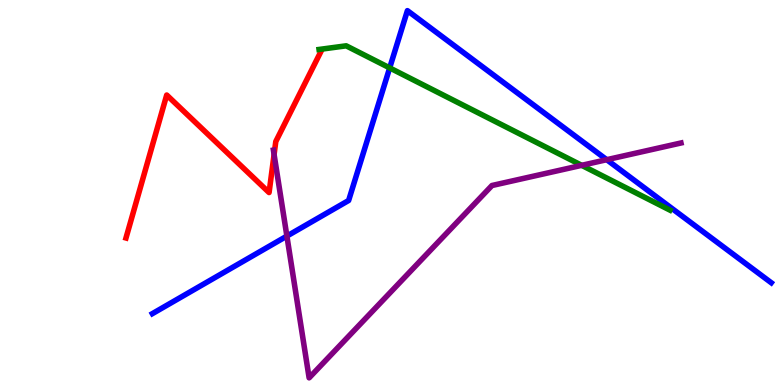[{'lines': ['blue', 'red'], 'intersections': []}, {'lines': ['green', 'red'], 'intersections': []}, {'lines': ['purple', 'red'], 'intersections': [{'x': 3.54, 'y': 5.99}]}, {'lines': ['blue', 'green'], 'intersections': [{'x': 5.03, 'y': 8.24}]}, {'lines': ['blue', 'purple'], 'intersections': [{'x': 3.7, 'y': 3.87}, {'x': 7.83, 'y': 5.85}]}, {'lines': ['green', 'purple'], 'intersections': [{'x': 7.51, 'y': 5.71}]}]